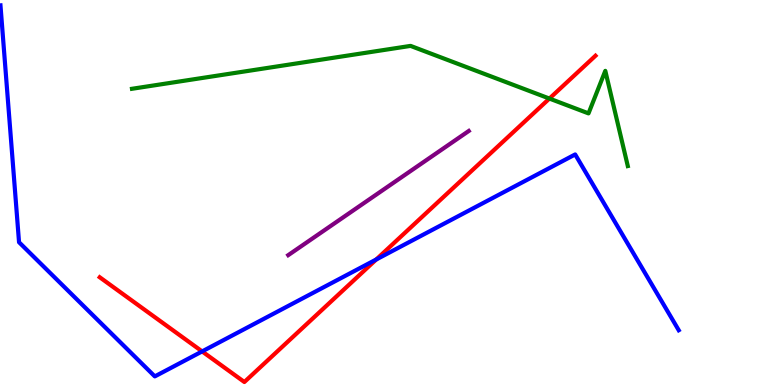[{'lines': ['blue', 'red'], 'intersections': [{'x': 2.61, 'y': 0.872}, {'x': 4.85, 'y': 3.26}]}, {'lines': ['green', 'red'], 'intersections': [{'x': 7.09, 'y': 7.44}]}, {'lines': ['purple', 'red'], 'intersections': []}, {'lines': ['blue', 'green'], 'intersections': []}, {'lines': ['blue', 'purple'], 'intersections': []}, {'lines': ['green', 'purple'], 'intersections': []}]